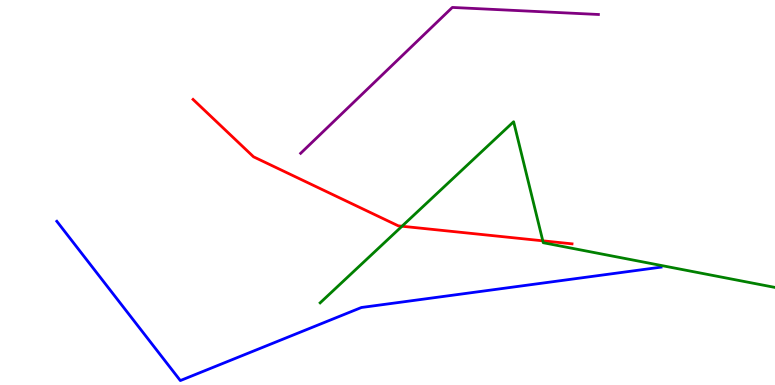[{'lines': ['blue', 'red'], 'intersections': []}, {'lines': ['green', 'red'], 'intersections': [{'x': 5.19, 'y': 4.12}, {'x': 7.0, 'y': 3.74}]}, {'lines': ['purple', 'red'], 'intersections': []}, {'lines': ['blue', 'green'], 'intersections': []}, {'lines': ['blue', 'purple'], 'intersections': []}, {'lines': ['green', 'purple'], 'intersections': []}]